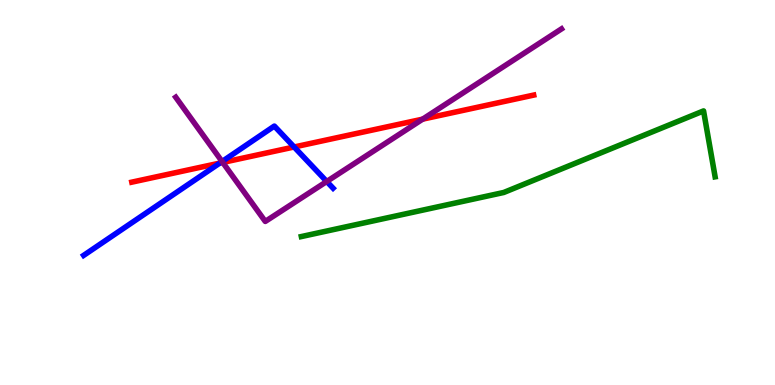[{'lines': ['blue', 'red'], 'intersections': [{'x': 2.84, 'y': 5.76}, {'x': 3.8, 'y': 6.18}]}, {'lines': ['green', 'red'], 'intersections': []}, {'lines': ['purple', 'red'], 'intersections': [{'x': 2.87, 'y': 5.78}, {'x': 5.45, 'y': 6.91}]}, {'lines': ['blue', 'green'], 'intersections': []}, {'lines': ['blue', 'purple'], 'intersections': [{'x': 2.87, 'y': 5.8}, {'x': 4.22, 'y': 5.29}]}, {'lines': ['green', 'purple'], 'intersections': []}]